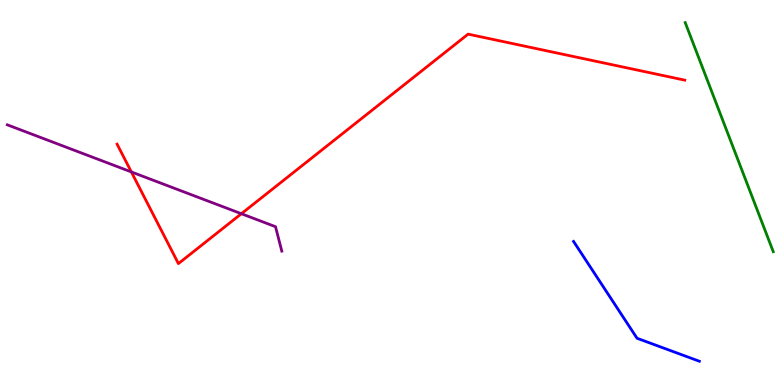[{'lines': ['blue', 'red'], 'intersections': []}, {'lines': ['green', 'red'], 'intersections': []}, {'lines': ['purple', 'red'], 'intersections': [{'x': 1.69, 'y': 5.53}, {'x': 3.11, 'y': 4.45}]}, {'lines': ['blue', 'green'], 'intersections': []}, {'lines': ['blue', 'purple'], 'intersections': []}, {'lines': ['green', 'purple'], 'intersections': []}]